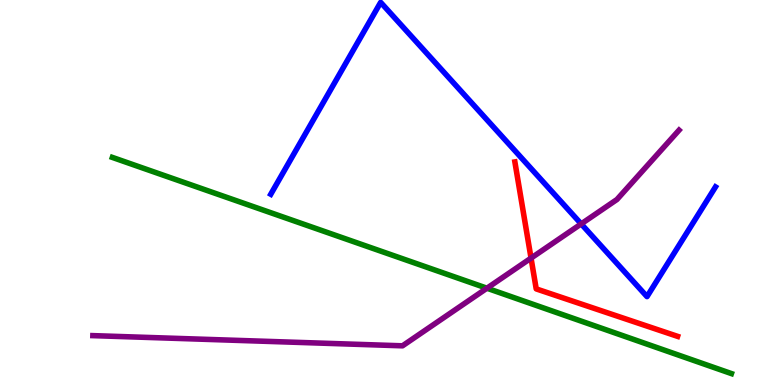[{'lines': ['blue', 'red'], 'intersections': []}, {'lines': ['green', 'red'], 'intersections': []}, {'lines': ['purple', 'red'], 'intersections': [{'x': 6.85, 'y': 3.3}]}, {'lines': ['blue', 'green'], 'intersections': []}, {'lines': ['blue', 'purple'], 'intersections': [{'x': 7.5, 'y': 4.18}]}, {'lines': ['green', 'purple'], 'intersections': [{'x': 6.28, 'y': 2.51}]}]